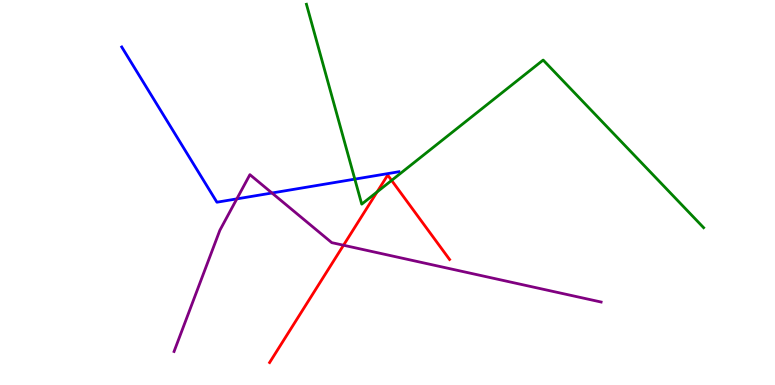[{'lines': ['blue', 'red'], 'intersections': []}, {'lines': ['green', 'red'], 'intersections': [{'x': 4.87, 'y': 5.01}, {'x': 5.05, 'y': 5.31}]}, {'lines': ['purple', 'red'], 'intersections': [{'x': 4.43, 'y': 3.63}]}, {'lines': ['blue', 'green'], 'intersections': [{'x': 4.58, 'y': 5.35}]}, {'lines': ['blue', 'purple'], 'intersections': [{'x': 3.06, 'y': 4.83}, {'x': 3.51, 'y': 4.99}]}, {'lines': ['green', 'purple'], 'intersections': []}]